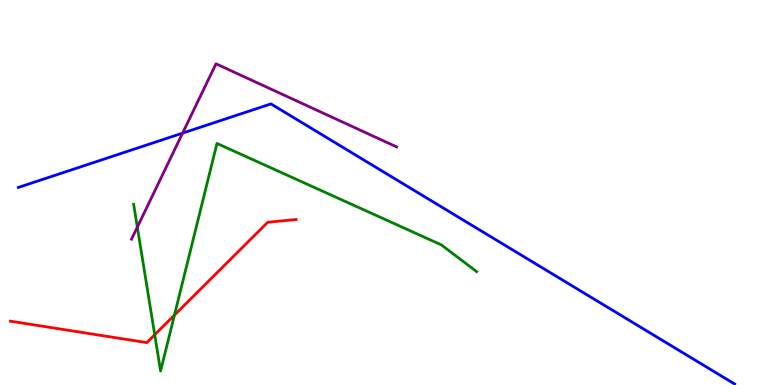[{'lines': ['blue', 'red'], 'intersections': []}, {'lines': ['green', 'red'], 'intersections': [{'x': 2.0, 'y': 1.31}, {'x': 2.25, 'y': 1.82}]}, {'lines': ['purple', 'red'], 'intersections': []}, {'lines': ['blue', 'green'], 'intersections': []}, {'lines': ['blue', 'purple'], 'intersections': [{'x': 2.36, 'y': 6.54}]}, {'lines': ['green', 'purple'], 'intersections': [{'x': 1.77, 'y': 4.1}]}]